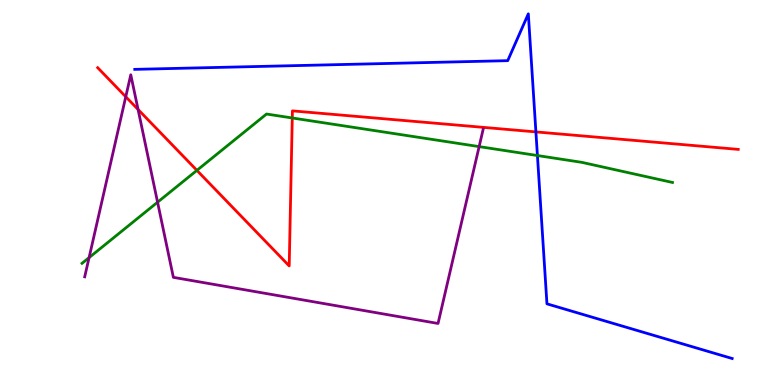[{'lines': ['blue', 'red'], 'intersections': [{'x': 6.91, 'y': 6.57}]}, {'lines': ['green', 'red'], 'intersections': [{'x': 2.54, 'y': 5.57}, {'x': 3.77, 'y': 6.94}]}, {'lines': ['purple', 'red'], 'intersections': [{'x': 1.62, 'y': 7.49}, {'x': 1.78, 'y': 7.16}]}, {'lines': ['blue', 'green'], 'intersections': [{'x': 6.93, 'y': 5.96}]}, {'lines': ['blue', 'purple'], 'intersections': []}, {'lines': ['green', 'purple'], 'intersections': [{'x': 1.15, 'y': 3.31}, {'x': 2.03, 'y': 4.75}, {'x': 6.18, 'y': 6.19}]}]